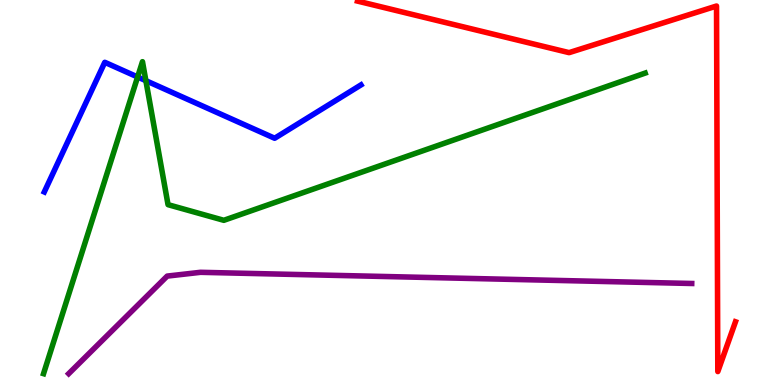[{'lines': ['blue', 'red'], 'intersections': []}, {'lines': ['green', 'red'], 'intersections': []}, {'lines': ['purple', 'red'], 'intersections': []}, {'lines': ['blue', 'green'], 'intersections': [{'x': 1.78, 'y': 8.0}, {'x': 1.88, 'y': 7.9}]}, {'lines': ['blue', 'purple'], 'intersections': []}, {'lines': ['green', 'purple'], 'intersections': []}]